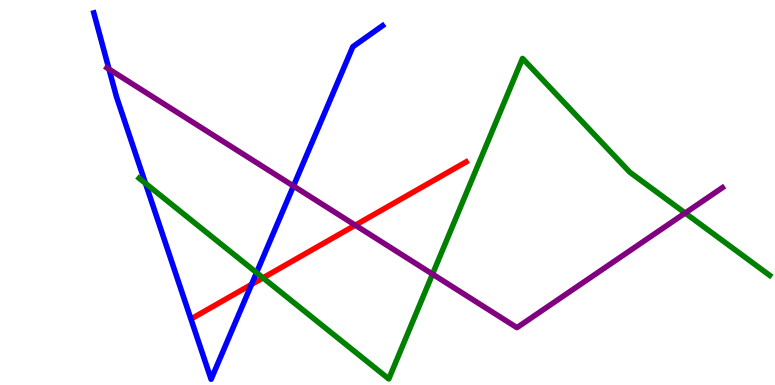[{'lines': ['blue', 'red'], 'intersections': [{'x': 3.25, 'y': 2.61}]}, {'lines': ['green', 'red'], 'intersections': [{'x': 3.39, 'y': 2.78}]}, {'lines': ['purple', 'red'], 'intersections': [{'x': 4.58, 'y': 4.15}]}, {'lines': ['blue', 'green'], 'intersections': [{'x': 1.88, 'y': 5.24}, {'x': 3.31, 'y': 2.92}]}, {'lines': ['blue', 'purple'], 'intersections': [{'x': 1.41, 'y': 8.2}, {'x': 3.79, 'y': 5.17}]}, {'lines': ['green', 'purple'], 'intersections': [{'x': 5.58, 'y': 2.88}, {'x': 8.84, 'y': 4.47}]}]